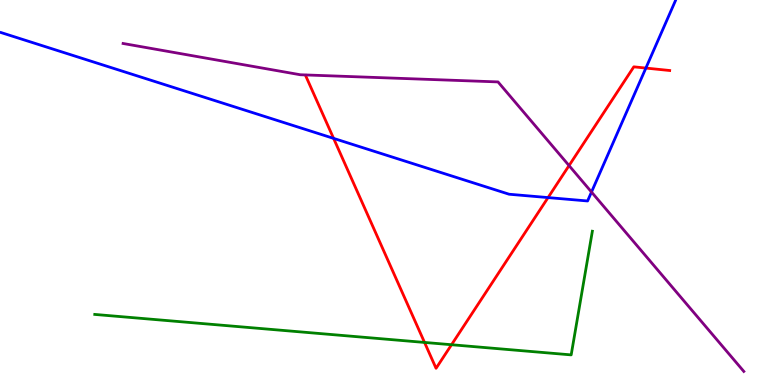[{'lines': ['blue', 'red'], 'intersections': [{'x': 4.3, 'y': 6.41}, {'x': 7.07, 'y': 4.87}, {'x': 8.33, 'y': 8.23}]}, {'lines': ['green', 'red'], 'intersections': [{'x': 5.48, 'y': 1.11}, {'x': 5.83, 'y': 1.05}]}, {'lines': ['purple', 'red'], 'intersections': [{'x': 7.34, 'y': 5.7}]}, {'lines': ['blue', 'green'], 'intersections': []}, {'lines': ['blue', 'purple'], 'intersections': [{'x': 7.63, 'y': 5.01}]}, {'lines': ['green', 'purple'], 'intersections': []}]